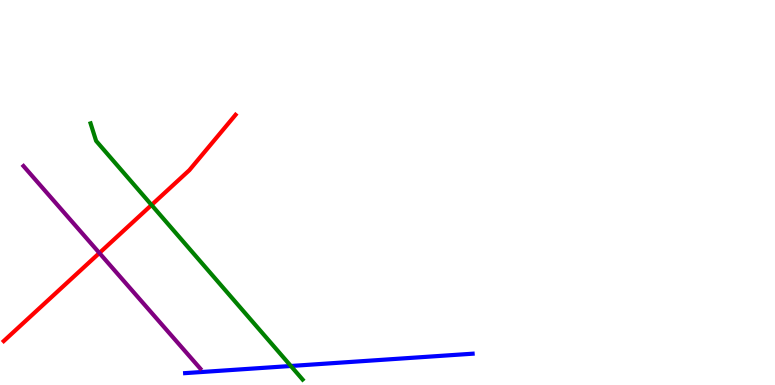[{'lines': ['blue', 'red'], 'intersections': []}, {'lines': ['green', 'red'], 'intersections': [{'x': 1.96, 'y': 4.68}]}, {'lines': ['purple', 'red'], 'intersections': [{'x': 1.28, 'y': 3.43}]}, {'lines': ['blue', 'green'], 'intersections': [{'x': 3.75, 'y': 0.494}]}, {'lines': ['blue', 'purple'], 'intersections': []}, {'lines': ['green', 'purple'], 'intersections': []}]